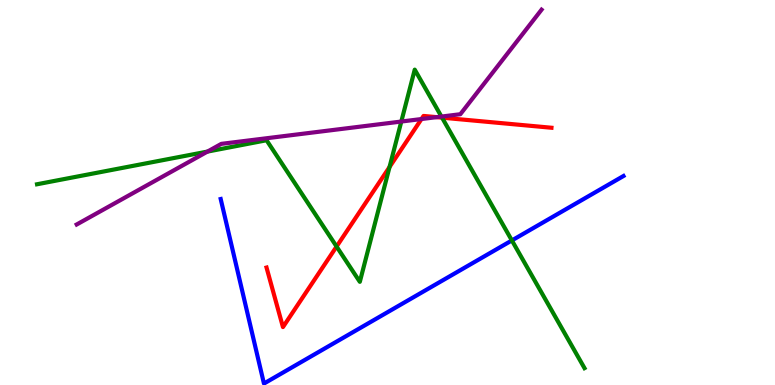[{'lines': ['blue', 'red'], 'intersections': []}, {'lines': ['green', 'red'], 'intersections': [{'x': 4.34, 'y': 3.6}, {'x': 5.03, 'y': 5.66}, {'x': 5.7, 'y': 6.94}]}, {'lines': ['purple', 'red'], 'intersections': [{'x': 5.44, 'y': 6.91}, {'x': 5.63, 'y': 6.96}]}, {'lines': ['blue', 'green'], 'intersections': [{'x': 6.6, 'y': 3.76}]}, {'lines': ['blue', 'purple'], 'intersections': []}, {'lines': ['green', 'purple'], 'intersections': [{'x': 2.68, 'y': 6.06}, {'x': 5.18, 'y': 6.84}, {'x': 5.7, 'y': 6.97}]}]